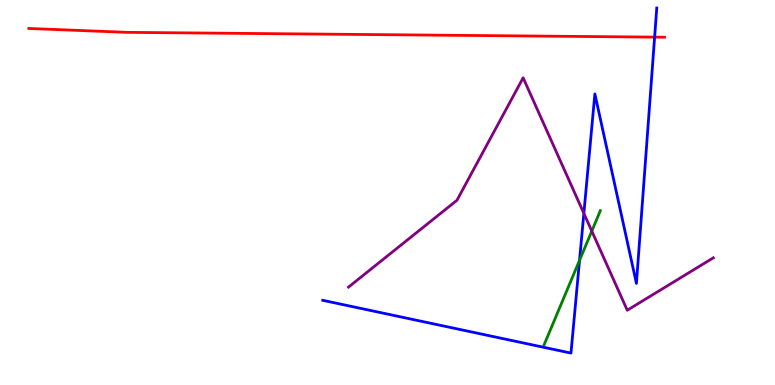[{'lines': ['blue', 'red'], 'intersections': [{'x': 8.45, 'y': 9.04}]}, {'lines': ['green', 'red'], 'intersections': []}, {'lines': ['purple', 'red'], 'intersections': []}, {'lines': ['blue', 'green'], 'intersections': [{'x': 7.48, 'y': 3.24}]}, {'lines': ['blue', 'purple'], 'intersections': [{'x': 7.53, 'y': 4.46}]}, {'lines': ['green', 'purple'], 'intersections': [{'x': 7.64, 'y': 4.0}]}]